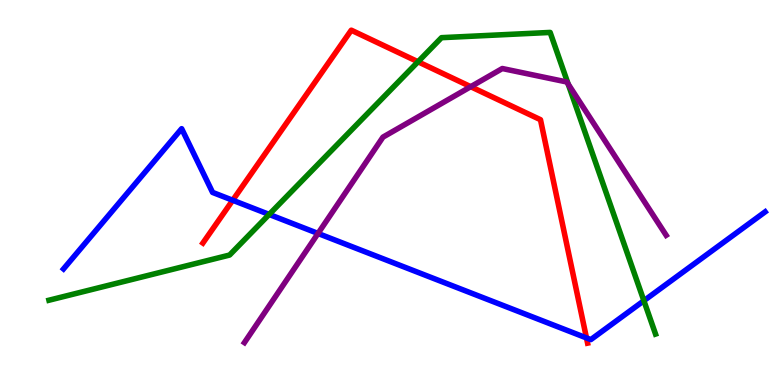[{'lines': ['blue', 'red'], 'intersections': [{'x': 3.0, 'y': 4.8}, {'x': 7.57, 'y': 1.22}]}, {'lines': ['green', 'red'], 'intersections': [{'x': 5.39, 'y': 8.4}]}, {'lines': ['purple', 'red'], 'intersections': [{'x': 6.07, 'y': 7.75}]}, {'lines': ['blue', 'green'], 'intersections': [{'x': 3.47, 'y': 4.43}, {'x': 8.31, 'y': 2.19}]}, {'lines': ['blue', 'purple'], 'intersections': [{'x': 4.1, 'y': 3.94}]}, {'lines': ['green', 'purple'], 'intersections': [{'x': 7.33, 'y': 7.81}]}]